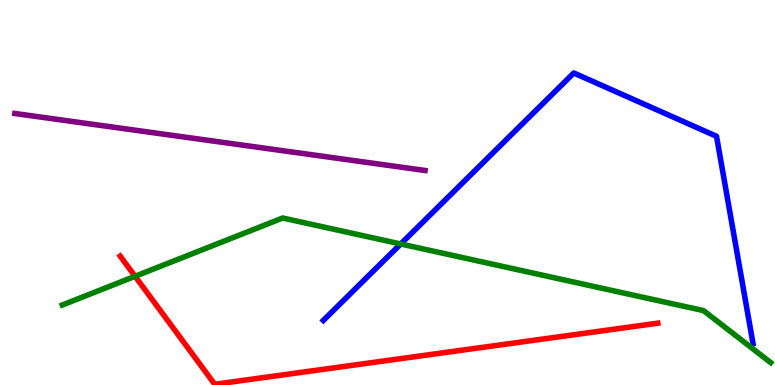[{'lines': ['blue', 'red'], 'intersections': []}, {'lines': ['green', 'red'], 'intersections': [{'x': 1.74, 'y': 2.82}]}, {'lines': ['purple', 'red'], 'intersections': []}, {'lines': ['blue', 'green'], 'intersections': [{'x': 5.17, 'y': 3.66}]}, {'lines': ['blue', 'purple'], 'intersections': []}, {'lines': ['green', 'purple'], 'intersections': []}]